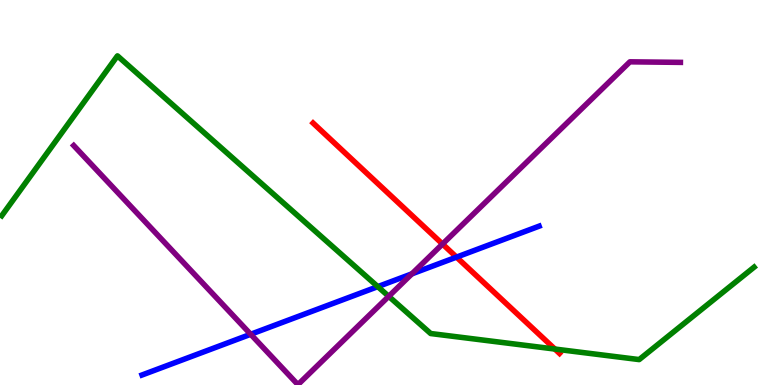[{'lines': ['blue', 'red'], 'intersections': [{'x': 5.89, 'y': 3.32}]}, {'lines': ['green', 'red'], 'intersections': [{'x': 7.16, 'y': 0.934}]}, {'lines': ['purple', 'red'], 'intersections': [{'x': 5.71, 'y': 3.66}]}, {'lines': ['blue', 'green'], 'intersections': [{'x': 4.87, 'y': 2.56}]}, {'lines': ['blue', 'purple'], 'intersections': [{'x': 3.23, 'y': 1.32}, {'x': 5.31, 'y': 2.89}]}, {'lines': ['green', 'purple'], 'intersections': [{'x': 5.02, 'y': 2.3}]}]